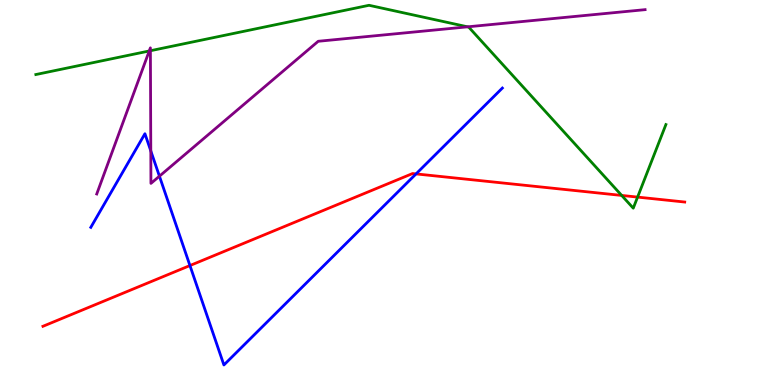[{'lines': ['blue', 'red'], 'intersections': [{'x': 2.45, 'y': 3.1}, {'x': 5.37, 'y': 5.48}]}, {'lines': ['green', 'red'], 'intersections': [{'x': 8.02, 'y': 4.92}, {'x': 8.23, 'y': 4.88}]}, {'lines': ['purple', 'red'], 'intersections': []}, {'lines': ['blue', 'green'], 'intersections': []}, {'lines': ['blue', 'purple'], 'intersections': [{'x': 1.95, 'y': 6.08}, {'x': 2.06, 'y': 5.42}]}, {'lines': ['green', 'purple'], 'intersections': [{'x': 1.93, 'y': 8.68}, {'x': 1.94, 'y': 8.68}, {'x': 6.03, 'y': 9.3}]}]